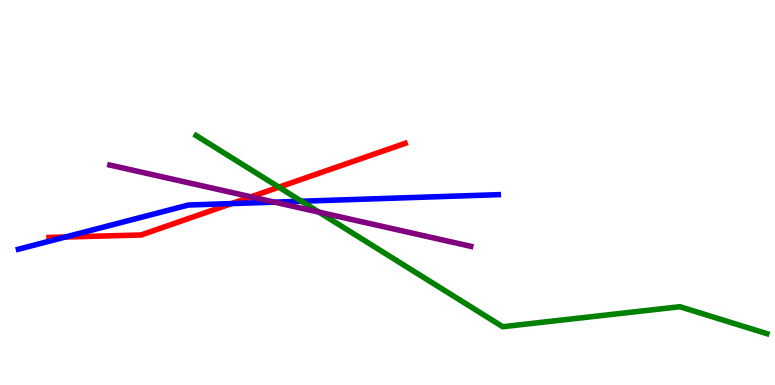[{'lines': ['blue', 'red'], 'intersections': [{'x': 0.844, 'y': 3.84}, {'x': 2.99, 'y': 4.71}]}, {'lines': ['green', 'red'], 'intersections': [{'x': 3.6, 'y': 5.14}]}, {'lines': ['purple', 'red'], 'intersections': [{'x': 3.24, 'y': 4.89}]}, {'lines': ['blue', 'green'], 'intersections': [{'x': 3.89, 'y': 4.77}]}, {'lines': ['blue', 'purple'], 'intersections': [{'x': 3.54, 'y': 4.75}]}, {'lines': ['green', 'purple'], 'intersections': [{'x': 4.12, 'y': 4.49}]}]